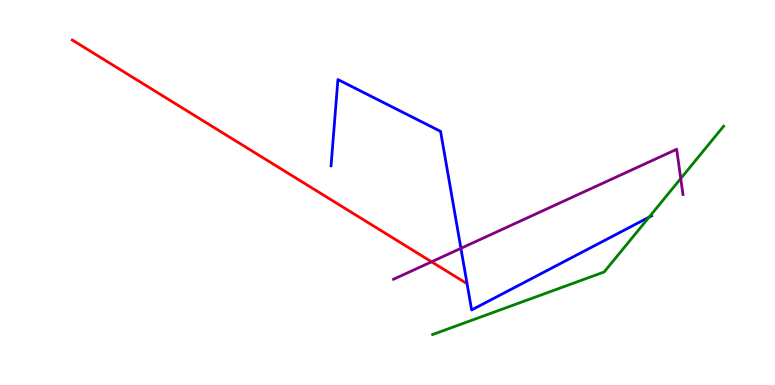[{'lines': ['blue', 'red'], 'intersections': []}, {'lines': ['green', 'red'], 'intersections': []}, {'lines': ['purple', 'red'], 'intersections': [{'x': 5.57, 'y': 3.2}]}, {'lines': ['blue', 'green'], 'intersections': [{'x': 8.37, 'y': 4.36}]}, {'lines': ['blue', 'purple'], 'intersections': [{'x': 5.95, 'y': 3.55}]}, {'lines': ['green', 'purple'], 'intersections': [{'x': 8.78, 'y': 5.36}]}]